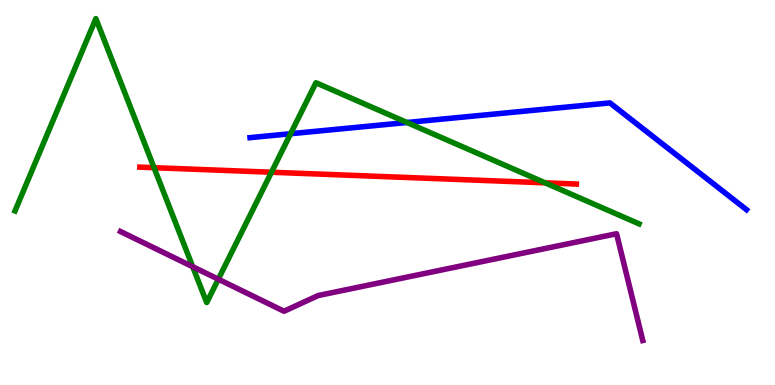[{'lines': ['blue', 'red'], 'intersections': []}, {'lines': ['green', 'red'], 'intersections': [{'x': 1.99, 'y': 5.64}, {'x': 3.5, 'y': 5.53}, {'x': 7.03, 'y': 5.25}]}, {'lines': ['purple', 'red'], 'intersections': []}, {'lines': ['blue', 'green'], 'intersections': [{'x': 3.75, 'y': 6.53}, {'x': 5.25, 'y': 6.82}]}, {'lines': ['blue', 'purple'], 'intersections': []}, {'lines': ['green', 'purple'], 'intersections': [{'x': 2.49, 'y': 3.07}, {'x': 2.82, 'y': 2.75}]}]